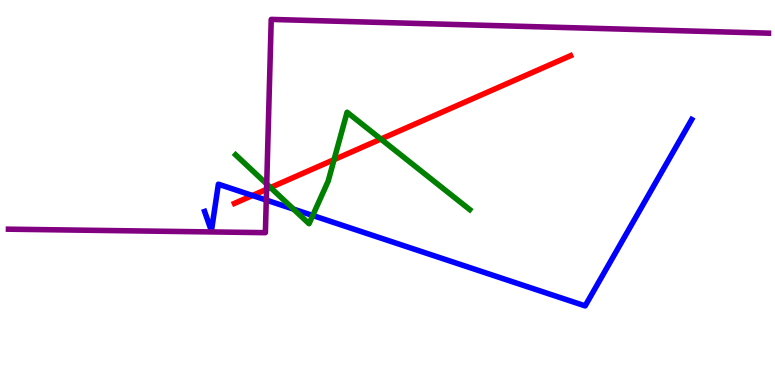[{'lines': ['blue', 'red'], 'intersections': [{'x': 3.26, 'y': 4.92}]}, {'lines': ['green', 'red'], 'intersections': [{'x': 3.49, 'y': 5.13}, {'x': 4.31, 'y': 5.85}, {'x': 4.91, 'y': 6.39}]}, {'lines': ['purple', 'red'], 'intersections': [{'x': 3.44, 'y': 5.08}]}, {'lines': ['blue', 'green'], 'intersections': [{'x': 3.79, 'y': 4.57}, {'x': 4.04, 'y': 4.4}]}, {'lines': ['blue', 'purple'], 'intersections': [{'x': 3.44, 'y': 4.8}]}, {'lines': ['green', 'purple'], 'intersections': [{'x': 3.44, 'y': 5.22}]}]